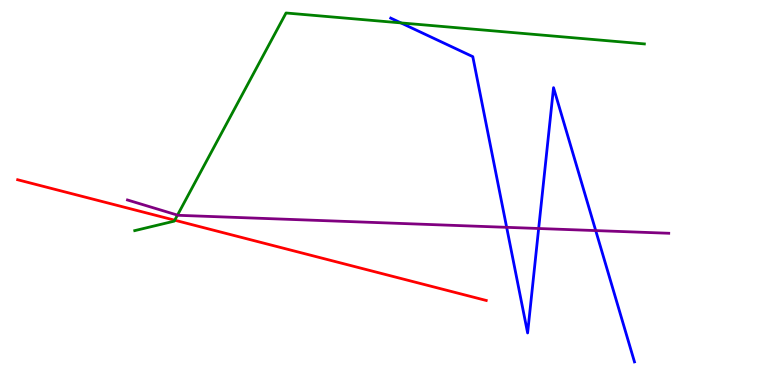[{'lines': ['blue', 'red'], 'intersections': []}, {'lines': ['green', 'red'], 'intersections': [{'x': 2.25, 'y': 4.28}]}, {'lines': ['purple', 'red'], 'intersections': []}, {'lines': ['blue', 'green'], 'intersections': [{'x': 5.17, 'y': 9.41}]}, {'lines': ['blue', 'purple'], 'intersections': [{'x': 6.54, 'y': 4.1}, {'x': 6.95, 'y': 4.06}, {'x': 7.69, 'y': 4.01}]}, {'lines': ['green', 'purple'], 'intersections': [{'x': 2.29, 'y': 4.41}]}]